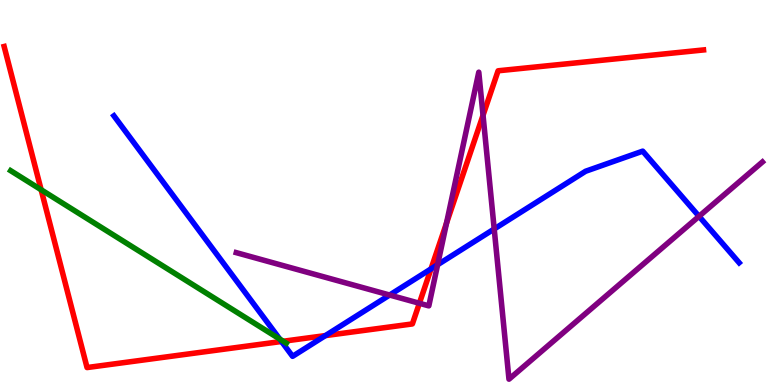[{'lines': ['blue', 'red'], 'intersections': [{'x': 3.63, 'y': 1.13}, {'x': 4.2, 'y': 1.28}, {'x': 5.56, 'y': 3.02}]}, {'lines': ['green', 'red'], 'intersections': [{'x': 0.531, 'y': 5.07}, {'x': 3.65, 'y': 1.14}]}, {'lines': ['purple', 'red'], 'intersections': [{'x': 5.41, 'y': 2.12}, {'x': 5.76, 'y': 4.2}, {'x': 6.23, 'y': 7.01}]}, {'lines': ['blue', 'green'], 'intersections': [{'x': 3.61, 'y': 1.19}]}, {'lines': ['blue', 'purple'], 'intersections': [{'x': 5.03, 'y': 2.34}, {'x': 5.65, 'y': 3.12}, {'x': 6.38, 'y': 4.05}, {'x': 9.02, 'y': 4.38}]}, {'lines': ['green', 'purple'], 'intersections': []}]